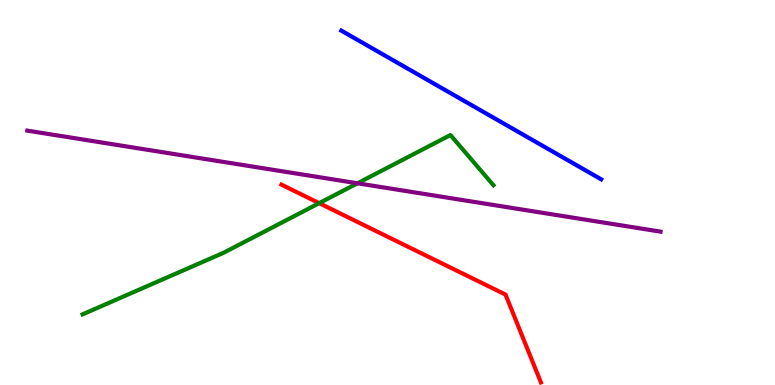[{'lines': ['blue', 'red'], 'intersections': []}, {'lines': ['green', 'red'], 'intersections': [{'x': 4.12, 'y': 4.72}]}, {'lines': ['purple', 'red'], 'intersections': []}, {'lines': ['blue', 'green'], 'intersections': []}, {'lines': ['blue', 'purple'], 'intersections': []}, {'lines': ['green', 'purple'], 'intersections': [{'x': 4.61, 'y': 5.24}]}]